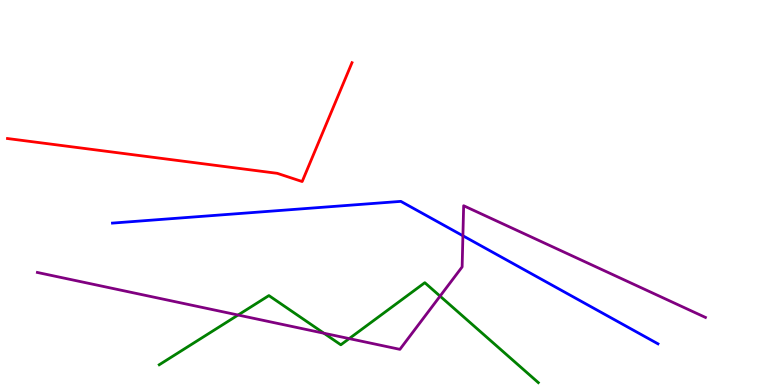[{'lines': ['blue', 'red'], 'intersections': []}, {'lines': ['green', 'red'], 'intersections': []}, {'lines': ['purple', 'red'], 'intersections': []}, {'lines': ['blue', 'green'], 'intersections': []}, {'lines': ['blue', 'purple'], 'intersections': [{'x': 5.97, 'y': 3.88}]}, {'lines': ['green', 'purple'], 'intersections': [{'x': 3.07, 'y': 1.82}, {'x': 4.18, 'y': 1.34}, {'x': 4.51, 'y': 1.21}, {'x': 5.68, 'y': 2.31}]}]